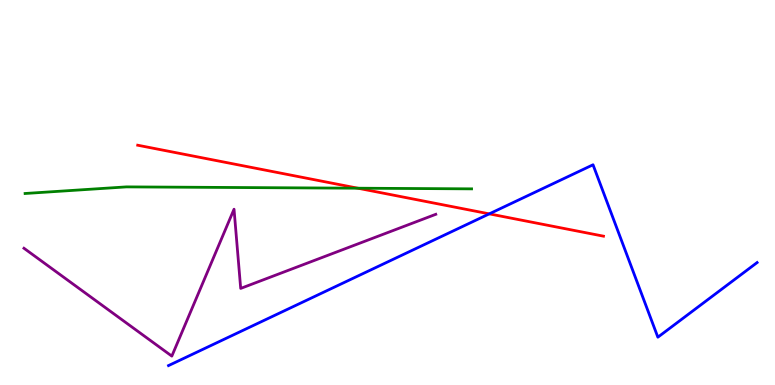[{'lines': ['blue', 'red'], 'intersections': [{'x': 6.31, 'y': 4.45}]}, {'lines': ['green', 'red'], 'intersections': [{'x': 4.62, 'y': 5.11}]}, {'lines': ['purple', 'red'], 'intersections': []}, {'lines': ['blue', 'green'], 'intersections': []}, {'lines': ['blue', 'purple'], 'intersections': []}, {'lines': ['green', 'purple'], 'intersections': []}]